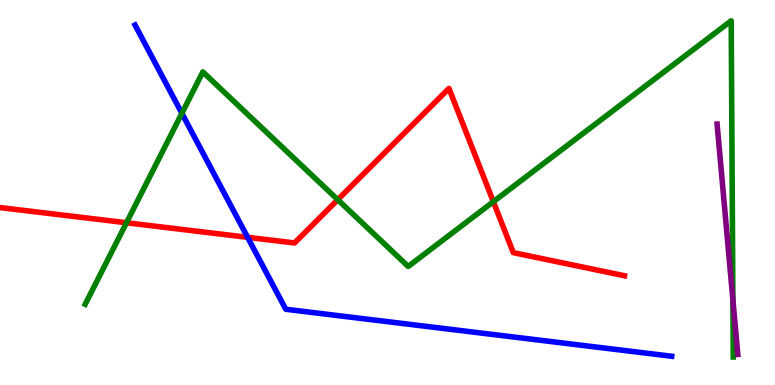[{'lines': ['blue', 'red'], 'intersections': [{'x': 3.2, 'y': 3.84}]}, {'lines': ['green', 'red'], 'intersections': [{'x': 1.63, 'y': 4.21}, {'x': 4.36, 'y': 4.81}, {'x': 6.37, 'y': 4.76}]}, {'lines': ['purple', 'red'], 'intersections': []}, {'lines': ['blue', 'green'], 'intersections': [{'x': 2.35, 'y': 7.06}]}, {'lines': ['blue', 'purple'], 'intersections': []}, {'lines': ['green', 'purple'], 'intersections': [{'x': 9.46, 'y': 2.21}]}]